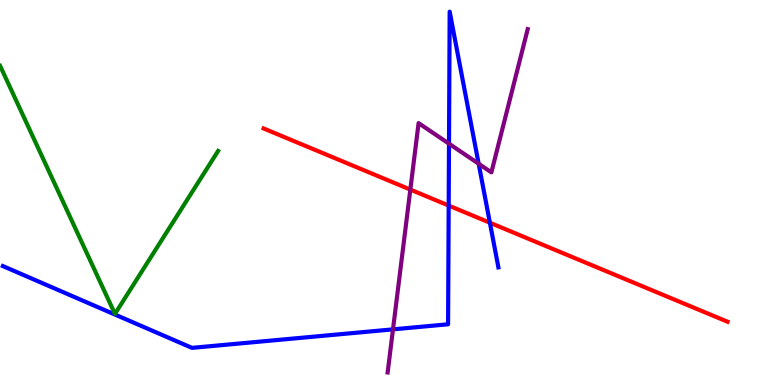[{'lines': ['blue', 'red'], 'intersections': [{'x': 5.79, 'y': 4.66}, {'x': 6.32, 'y': 4.21}]}, {'lines': ['green', 'red'], 'intersections': []}, {'lines': ['purple', 'red'], 'intersections': [{'x': 5.29, 'y': 5.08}]}, {'lines': ['blue', 'green'], 'intersections': []}, {'lines': ['blue', 'purple'], 'intersections': [{'x': 5.07, 'y': 1.45}, {'x': 5.79, 'y': 6.27}, {'x': 6.18, 'y': 5.75}]}, {'lines': ['green', 'purple'], 'intersections': []}]